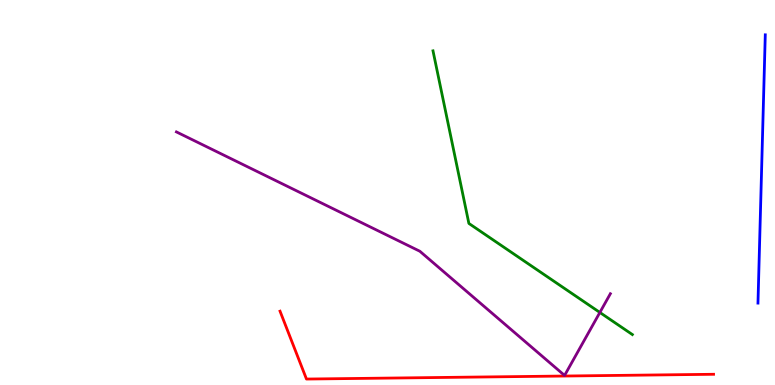[{'lines': ['blue', 'red'], 'intersections': []}, {'lines': ['green', 'red'], 'intersections': []}, {'lines': ['purple', 'red'], 'intersections': []}, {'lines': ['blue', 'green'], 'intersections': []}, {'lines': ['blue', 'purple'], 'intersections': []}, {'lines': ['green', 'purple'], 'intersections': [{'x': 7.74, 'y': 1.88}]}]